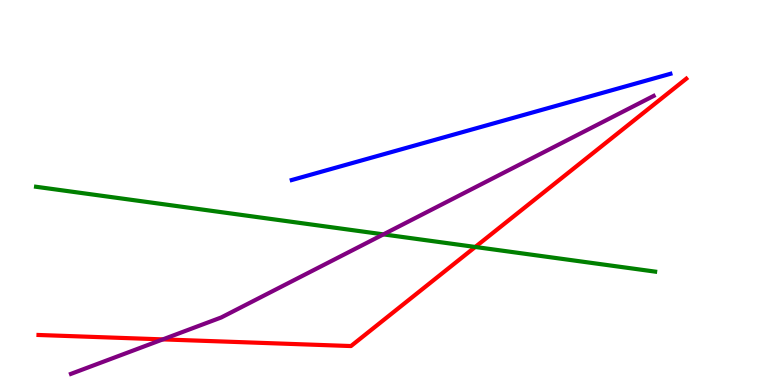[{'lines': ['blue', 'red'], 'intersections': []}, {'lines': ['green', 'red'], 'intersections': [{'x': 6.13, 'y': 3.59}]}, {'lines': ['purple', 'red'], 'intersections': [{'x': 2.1, 'y': 1.18}]}, {'lines': ['blue', 'green'], 'intersections': []}, {'lines': ['blue', 'purple'], 'intersections': []}, {'lines': ['green', 'purple'], 'intersections': [{'x': 4.95, 'y': 3.91}]}]